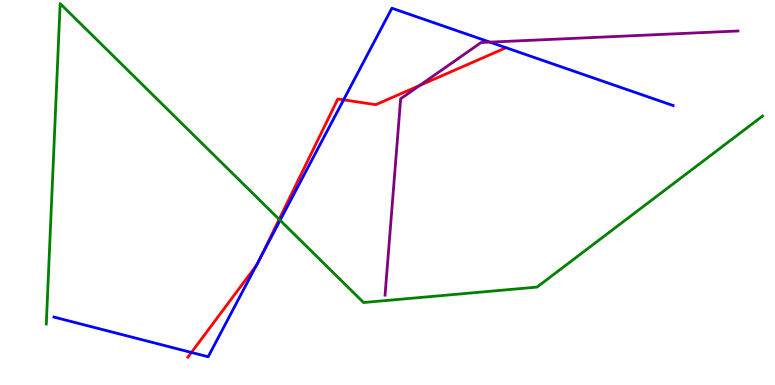[{'lines': ['blue', 'red'], 'intersections': [{'x': 2.47, 'y': 0.845}, {'x': 3.31, 'y': 3.1}, {'x': 3.37, 'y': 3.33}, {'x': 4.43, 'y': 7.41}]}, {'lines': ['green', 'red'], 'intersections': [{'x': 3.6, 'y': 4.3}]}, {'lines': ['purple', 'red'], 'intersections': [{'x': 5.42, 'y': 7.78}]}, {'lines': ['blue', 'green'], 'intersections': [{'x': 3.61, 'y': 4.28}]}, {'lines': ['blue', 'purple'], 'intersections': [{'x': 6.32, 'y': 8.91}]}, {'lines': ['green', 'purple'], 'intersections': []}]